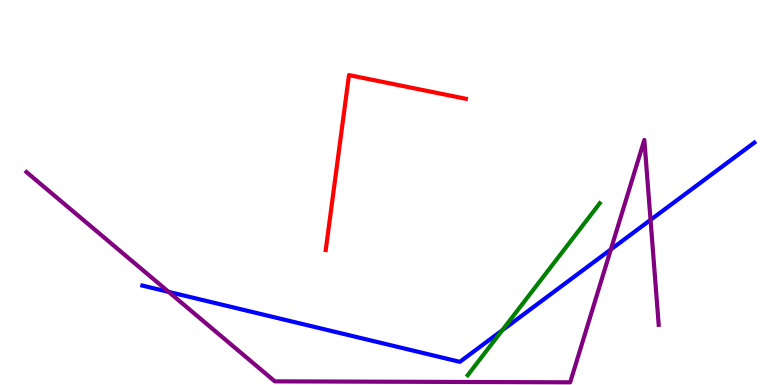[{'lines': ['blue', 'red'], 'intersections': []}, {'lines': ['green', 'red'], 'intersections': []}, {'lines': ['purple', 'red'], 'intersections': []}, {'lines': ['blue', 'green'], 'intersections': [{'x': 6.48, 'y': 1.42}]}, {'lines': ['blue', 'purple'], 'intersections': [{'x': 2.18, 'y': 2.42}, {'x': 7.88, 'y': 3.52}, {'x': 8.39, 'y': 4.29}]}, {'lines': ['green', 'purple'], 'intersections': []}]